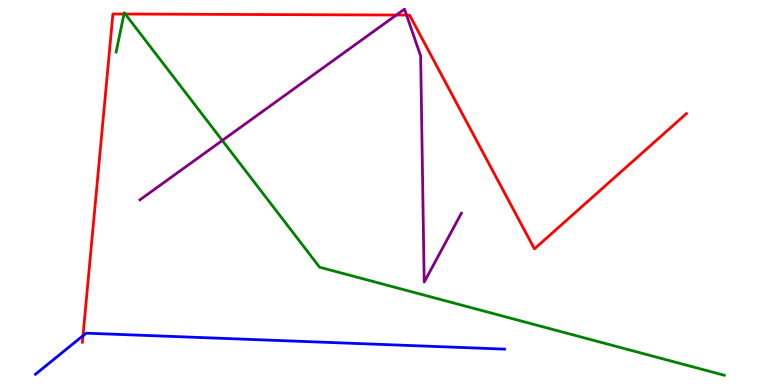[{'lines': ['blue', 'red'], 'intersections': [{'x': 1.07, 'y': 1.28}]}, {'lines': ['green', 'red'], 'intersections': [{'x': 1.6, 'y': 9.64}, {'x': 1.62, 'y': 9.64}]}, {'lines': ['purple', 'red'], 'intersections': [{'x': 5.11, 'y': 9.61}, {'x': 5.25, 'y': 9.61}]}, {'lines': ['blue', 'green'], 'intersections': []}, {'lines': ['blue', 'purple'], 'intersections': []}, {'lines': ['green', 'purple'], 'intersections': [{'x': 2.87, 'y': 6.35}]}]